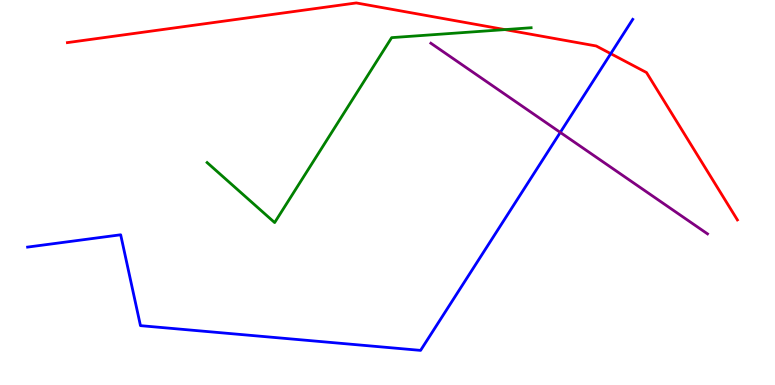[{'lines': ['blue', 'red'], 'intersections': [{'x': 7.88, 'y': 8.61}]}, {'lines': ['green', 'red'], 'intersections': [{'x': 6.52, 'y': 9.23}]}, {'lines': ['purple', 'red'], 'intersections': []}, {'lines': ['blue', 'green'], 'intersections': []}, {'lines': ['blue', 'purple'], 'intersections': [{'x': 7.23, 'y': 6.56}]}, {'lines': ['green', 'purple'], 'intersections': []}]